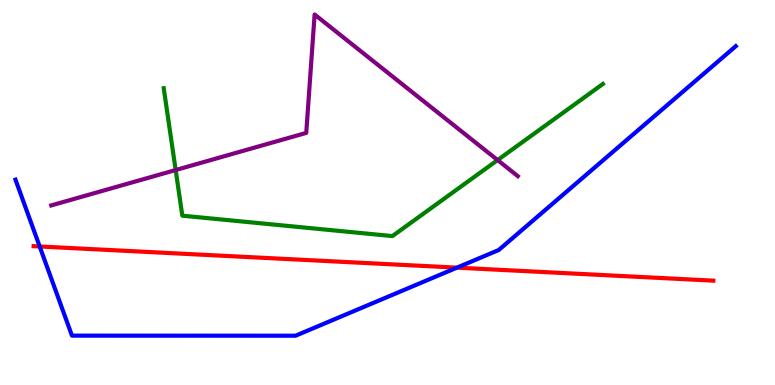[{'lines': ['blue', 'red'], 'intersections': [{'x': 0.512, 'y': 3.6}, {'x': 5.9, 'y': 3.05}]}, {'lines': ['green', 'red'], 'intersections': []}, {'lines': ['purple', 'red'], 'intersections': []}, {'lines': ['blue', 'green'], 'intersections': []}, {'lines': ['blue', 'purple'], 'intersections': []}, {'lines': ['green', 'purple'], 'intersections': [{'x': 2.27, 'y': 5.58}, {'x': 6.42, 'y': 5.84}]}]